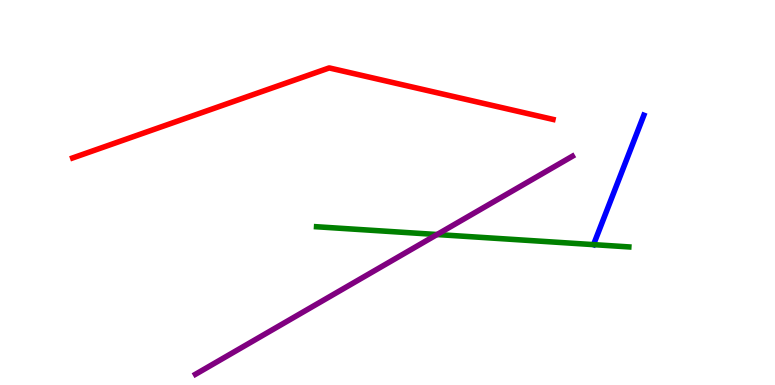[{'lines': ['blue', 'red'], 'intersections': []}, {'lines': ['green', 'red'], 'intersections': []}, {'lines': ['purple', 'red'], 'intersections': []}, {'lines': ['blue', 'green'], 'intersections': []}, {'lines': ['blue', 'purple'], 'intersections': []}, {'lines': ['green', 'purple'], 'intersections': [{'x': 5.64, 'y': 3.91}]}]